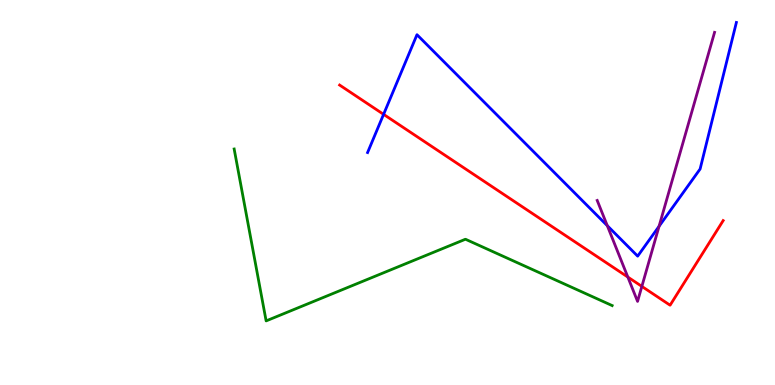[{'lines': ['blue', 'red'], 'intersections': [{'x': 4.95, 'y': 7.03}]}, {'lines': ['green', 'red'], 'intersections': []}, {'lines': ['purple', 'red'], 'intersections': [{'x': 8.1, 'y': 2.8}, {'x': 8.28, 'y': 2.56}]}, {'lines': ['blue', 'green'], 'intersections': []}, {'lines': ['blue', 'purple'], 'intersections': [{'x': 7.84, 'y': 4.14}, {'x': 8.5, 'y': 4.12}]}, {'lines': ['green', 'purple'], 'intersections': []}]